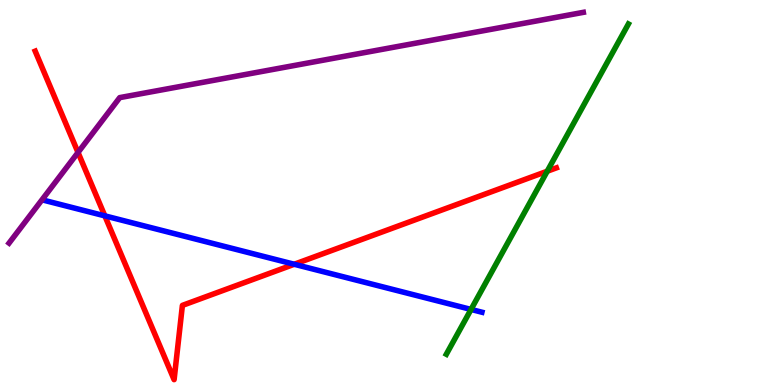[{'lines': ['blue', 'red'], 'intersections': [{'x': 1.35, 'y': 4.39}, {'x': 3.8, 'y': 3.14}]}, {'lines': ['green', 'red'], 'intersections': [{'x': 7.06, 'y': 5.55}]}, {'lines': ['purple', 'red'], 'intersections': [{'x': 1.01, 'y': 6.04}]}, {'lines': ['blue', 'green'], 'intersections': [{'x': 6.08, 'y': 1.96}]}, {'lines': ['blue', 'purple'], 'intersections': []}, {'lines': ['green', 'purple'], 'intersections': []}]